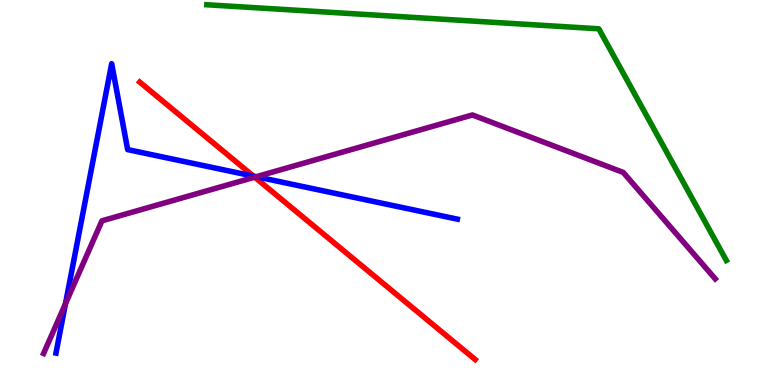[{'lines': ['blue', 'red'], 'intersections': [{'x': 3.27, 'y': 5.43}]}, {'lines': ['green', 'red'], 'intersections': []}, {'lines': ['purple', 'red'], 'intersections': [{'x': 3.29, 'y': 5.4}]}, {'lines': ['blue', 'green'], 'intersections': []}, {'lines': ['blue', 'purple'], 'intersections': [{'x': 0.845, 'y': 2.11}, {'x': 3.31, 'y': 5.41}]}, {'lines': ['green', 'purple'], 'intersections': []}]